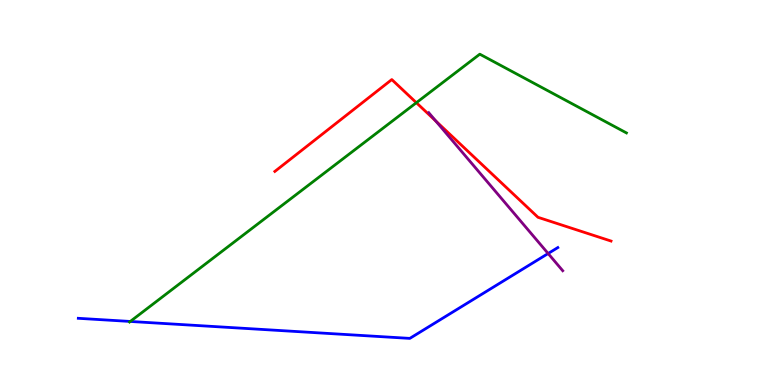[{'lines': ['blue', 'red'], 'intersections': []}, {'lines': ['green', 'red'], 'intersections': [{'x': 5.37, 'y': 7.33}]}, {'lines': ['purple', 'red'], 'intersections': [{'x': 5.62, 'y': 6.86}]}, {'lines': ['blue', 'green'], 'intersections': [{'x': 1.68, 'y': 1.65}]}, {'lines': ['blue', 'purple'], 'intersections': [{'x': 7.07, 'y': 3.42}]}, {'lines': ['green', 'purple'], 'intersections': []}]